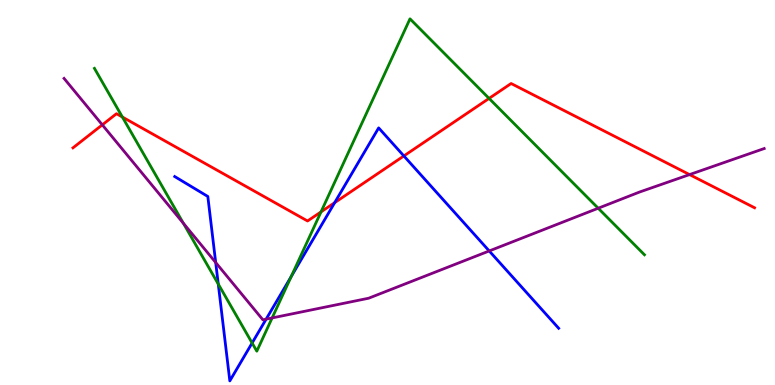[{'lines': ['blue', 'red'], 'intersections': [{'x': 4.32, 'y': 4.74}, {'x': 5.21, 'y': 5.95}]}, {'lines': ['green', 'red'], 'intersections': [{'x': 1.58, 'y': 6.96}, {'x': 4.14, 'y': 4.5}, {'x': 6.31, 'y': 7.44}]}, {'lines': ['purple', 'red'], 'intersections': [{'x': 1.32, 'y': 6.76}, {'x': 8.9, 'y': 5.47}]}, {'lines': ['blue', 'green'], 'intersections': [{'x': 2.82, 'y': 2.62}, {'x': 3.25, 'y': 1.09}, {'x': 3.76, 'y': 2.82}]}, {'lines': ['blue', 'purple'], 'intersections': [{'x': 2.78, 'y': 3.18}, {'x': 3.43, 'y': 1.71}, {'x': 6.31, 'y': 3.48}]}, {'lines': ['green', 'purple'], 'intersections': [{'x': 2.37, 'y': 4.2}, {'x': 3.51, 'y': 1.74}, {'x': 7.72, 'y': 4.59}]}]